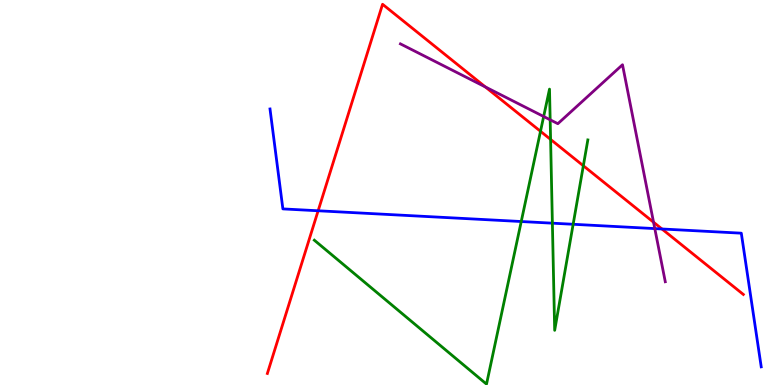[{'lines': ['blue', 'red'], 'intersections': [{'x': 4.1, 'y': 4.53}, {'x': 8.54, 'y': 4.05}]}, {'lines': ['green', 'red'], 'intersections': [{'x': 6.97, 'y': 6.59}, {'x': 7.1, 'y': 6.38}, {'x': 7.53, 'y': 5.69}]}, {'lines': ['purple', 'red'], 'intersections': [{'x': 6.26, 'y': 7.74}, {'x': 8.43, 'y': 4.23}]}, {'lines': ['blue', 'green'], 'intersections': [{'x': 6.73, 'y': 4.25}, {'x': 7.13, 'y': 4.2}, {'x': 7.4, 'y': 4.17}]}, {'lines': ['blue', 'purple'], 'intersections': [{'x': 8.45, 'y': 4.06}]}, {'lines': ['green', 'purple'], 'intersections': [{'x': 7.01, 'y': 6.97}, {'x': 7.1, 'y': 6.89}]}]